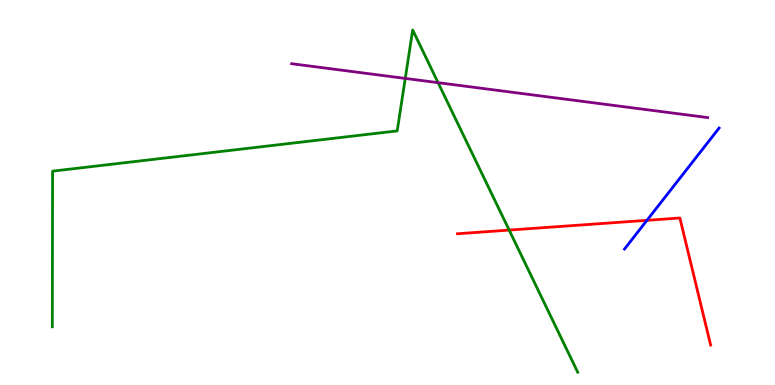[{'lines': ['blue', 'red'], 'intersections': [{'x': 8.35, 'y': 4.28}]}, {'lines': ['green', 'red'], 'intersections': [{'x': 6.57, 'y': 4.02}]}, {'lines': ['purple', 'red'], 'intersections': []}, {'lines': ['blue', 'green'], 'intersections': []}, {'lines': ['blue', 'purple'], 'intersections': []}, {'lines': ['green', 'purple'], 'intersections': [{'x': 5.23, 'y': 7.96}, {'x': 5.65, 'y': 7.85}]}]